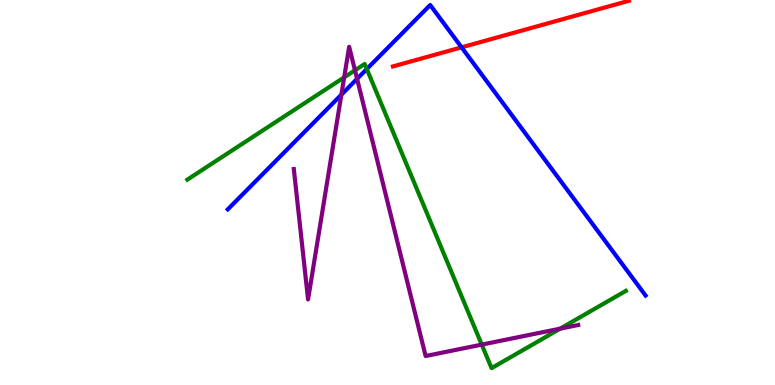[{'lines': ['blue', 'red'], 'intersections': [{'x': 5.96, 'y': 8.77}]}, {'lines': ['green', 'red'], 'intersections': []}, {'lines': ['purple', 'red'], 'intersections': []}, {'lines': ['blue', 'green'], 'intersections': [{'x': 4.73, 'y': 8.21}]}, {'lines': ['blue', 'purple'], 'intersections': [{'x': 4.4, 'y': 7.54}, {'x': 4.61, 'y': 7.95}]}, {'lines': ['green', 'purple'], 'intersections': [{'x': 4.44, 'y': 7.99}, {'x': 4.58, 'y': 8.17}, {'x': 6.22, 'y': 1.05}, {'x': 7.23, 'y': 1.46}]}]